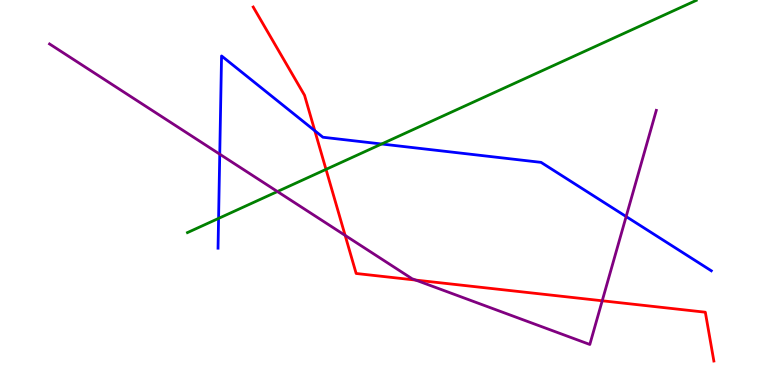[{'lines': ['blue', 'red'], 'intersections': [{'x': 4.06, 'y': 6.6}]}, {'lines': ['green', 'red'], 'intersections': [{'x': 4.21, 'y': 5.6}]}, {'lines': ['purple', 'red'], 'intersections': [{'x': 4.45, 'y': 3.89}, {'x': 5.36, 'y': 2.73}, {'x': 7.77, 'y': 2.19}]}, {'lines': ['blue', 'green'], 'intersections': [{'x': 2.82, 'y': 4.33}, {'x': 4.92, 'y': 6.26}]}, {'lines': ['blue', 'purple'], 'intersections': [{'x': 2.84, 'y': 6.0}, {'x': 8.08, 'y': 4.38}]}, {'lines': ['green', 'purple'], 'intersections': [{'x': 3.58, 'y': 5.02}]}]